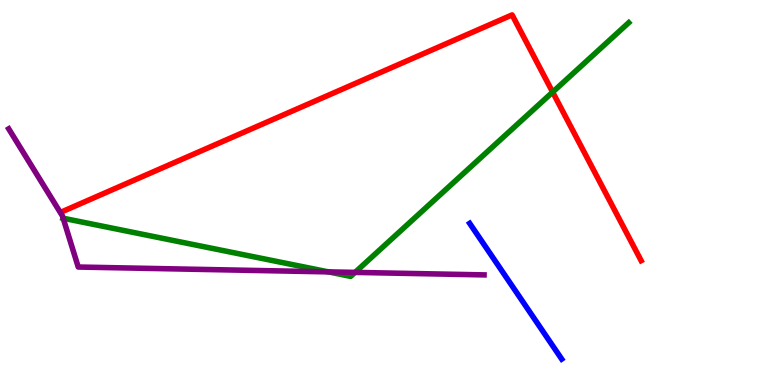[{'lines': ['blue', 'red'], 'intersections': []}, {'lines': ['green', 'red'], 'intersections': [{'x': 7.13, 'y': 7.61}]}, {'lines': ['purple', 'red'], 'intersections': []}, {'lines': ['blue', 'green'], 'intersections': []}, {'lines': ['blue', 'purple'], 'intersections': []}, {'lines': ['green', 'purple'], 'intersections': [{'x': 0.815, 'y': 4.33}, {'x': 4.24, 'y': 2.94}, {'x': 4.58, 'y': 2.92}]}]